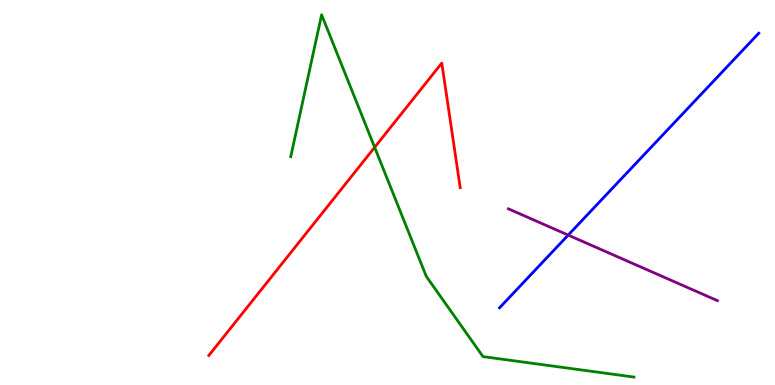[{'lines': ['blue', 'red'], 'intersections': []}, {'lines': ['green', 'red'], 'intersections': [{'x': 4.83, 'y': 6.17}]}, {'lines': ['purple', 'red'], 'intersections': []}, {'lines': ['blue', 'green'], 'intersections': []}, {'lines': ['blue', 'purple'], 'intersections': [{'x': 7.33, 'y': 3.89}]}, {'lines': ['green', 'purple'], 'intersections': []}]